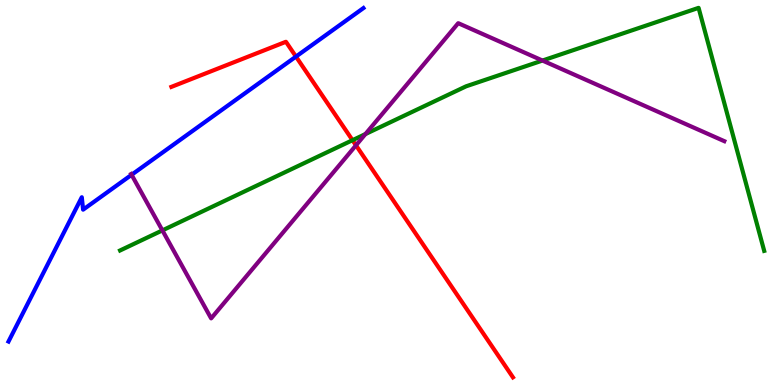[{'lines': ['blue', 'red'], 'intersections': [{'x': 3.82, 'y': 8.53}]}, {'lines': ['green', 'red'], 'intersections': [{'x': 4.55, 'y': 6.36}]}, {'lines': ['purple', 'red'], 'intersections': [{'x': 4.59, 'y': 6.23}]}, {'lines': ['blue', 'green'], 'intersections': []}, {'lines': ['blue', 'purple'], 'intersections': [{'x': 1.7, 'y': 5.46}]}, {'lines': ['green', 'purple'], 'intersections': [{'x': 2.1, 'y': 4.02}, {'x': 4.71, 'y': 6.52}, {'x': 7.0, 'y': 8.43}]}]